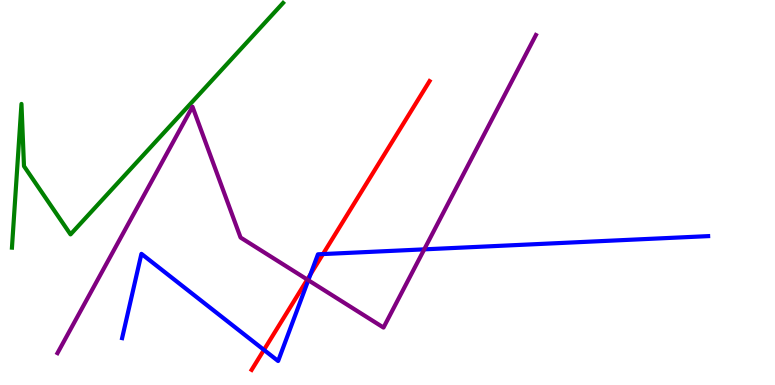[{'lines': ['blue', 'red'], 'intersections': [{'x': 3.41, 'y': 0.912}, {'x': 4.01, 'y': 2.87}, {'x': 4.17, 'y': 3.4}]}, {'lines': ['green', 'red'], 'intersections': []}, {'lines': ['purple', 'red'], 'intersections': [{'x': 3.96, 'y': 2.74}]}, {'lines': ['blue', 'green'], 'intersections': []}, {'lines': ['blue', 'purple'], 'intersections': [{'x': 3.98, 'y': 2.72}, {'x': 5.47, 'y': 3.52}]}, {'lines': ['green', 'purple'], 'intersections': []}]